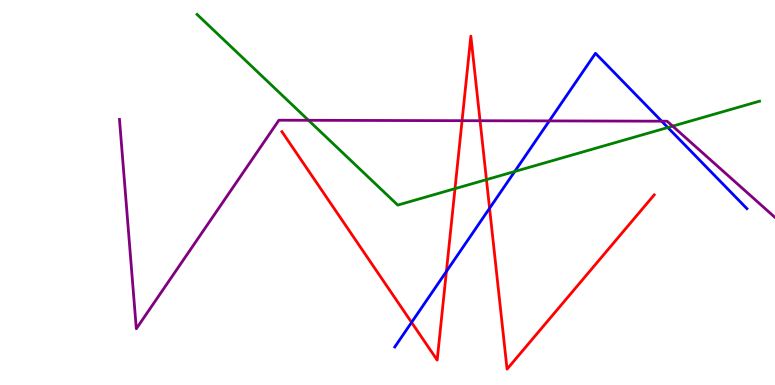[{'lines': ['blue', 'red'], 'intersections': [{'x': 5.31, 'y': 1.63}, {'x': 5.76, 'y': 2.95}, {'x': 6.32, 'y': 4.59}]}, {'lines': ['green', 'red'], 'intersections': [{'x': 5.87, 'y': 5.1}, {'x': 6.28, 'y': 5.33}]}, {'lines': ['purple', 'red'], 'intersections': [{'x': 5.96, 'y': 6.87}, {'x': 6.19, 'y': 6.86}]}, {'lines': ['blue', 'green'], 'intersections': [{'x': 6.64, 'y': 5.55}, {'x': 8.62, 'y': 6.69}]}, {'lines': ['blue', 'purple'], 'intersections': [{'x': 7.09, 'y': 6.86}, {'x': 8.54, 'y': 6.85}]}, {'lines': ['green', 'purple'], 'intersections': [{'x': 3.98, 'y': 6.88}, {'x': 8.68, 'y': 6.72}]}]